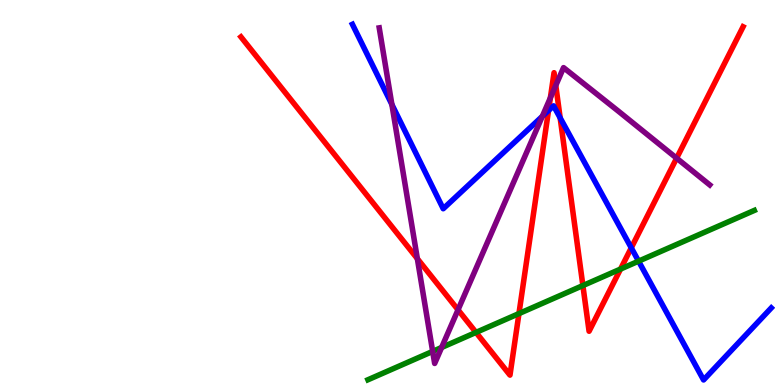[{'lines': ['blue', 'red'], 'intersections': [{'x': 7.08, 'y': 7.13}, {'x': 7.23, 'y': 6.94}, {'x': 8.15, 'y': 3.56}]}, {'lines': ['green', 'red'], 'intersections': [{'x': 6.14, 'y': 1.37}, {'x': 6.7, 'y': 1.86}, {'x': 7.52, 'y': 2.58}, {'x': 8.01, 'y': 3.01}]}, {'lines': ['purple', 'red'], 'intersections': [{'x': 5.39, 'y': 3.28}, {'x': 5.91, 'y': 1.95}, {'x': 7.1, 'y': 7.46}, {'x': 7.17, 'y': 7.78}, {'x': 8.73, 'y': 5.89}]}, {'lines': ['blue', 'green'], 'intersections': [{'x': 8.24, 'y': 3.22}]}, {'lines': ['blue', 'purple'], 'intersections': [{'x': 5.06, 'y': 7.29}, {'x': 7.0, 'y': 6.98}]}, {'lines': ['green', 'purple'], 'intersections': [{'x': 5.58, 'y': 0.873}, {'x': 5.7, 'y': 0.975}]}]